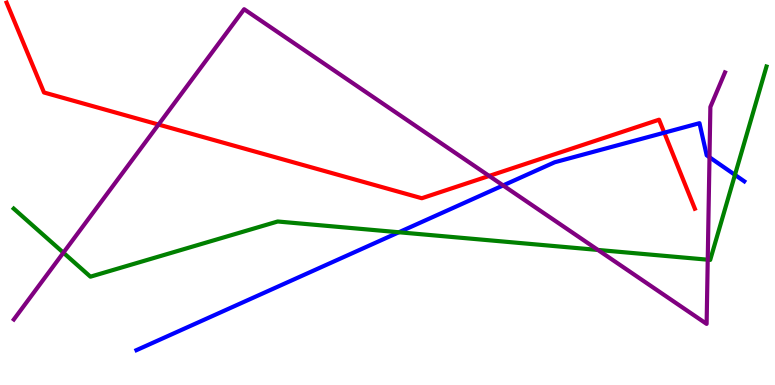[{'lines': ['blue', 'red'], 'intersections': [{'x': 8.57, 'y': 6.55}]}, {'lines': ['green', 'red'], 'intersections': []}, {'lines': ['purple', 'red'], 'intersections': [{'x': 2.05, 'y': 6.76}, {'x': 6.31, 'y': 5.43}]}, {'lines': ['blue', 'green'], 'intersections': [{'x': 5.15, 'y': 3.97}, {'x': 9.48, 'y': 5.46}]}, {'lines': ['blue', 'purple'], 'intersections': [{'x': 6.49, 'y': 5.18}, {'x': 9.15, 'y': 5.92}]}, {'lines': ['green', 'purple'], 'intersections': [{'x': 0.818, 'y': 3.44}, {'x': 7.72, 'y': 3.51}, {'x': 9.13, 'y': 3.25}]}]